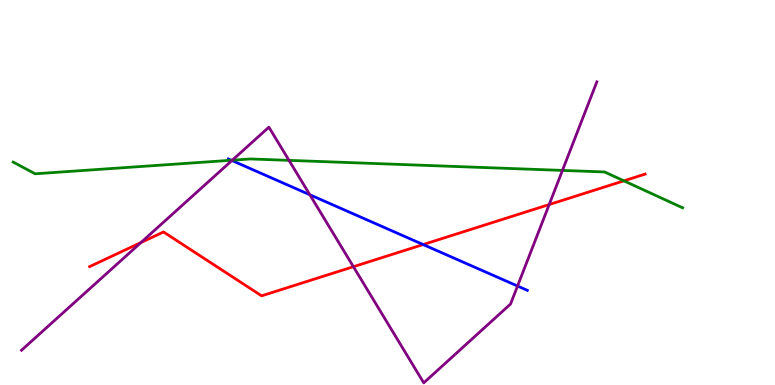[{'lines': ['blue', 'red'], 'intersections': [{'x': 5.46, 'y': 3.65}]}, {'lines': ['green', 'red'], 'intersections': [{'x': 8.05, 'y': 5.3}]}, {'lines': ['purple', 'red'], 'intersections': [{'x': 1.82, 'y': 3.7}, {'x': 4.56, 'y': 3.07}, {'x': 7.09, 'y': 4.69}]}, {'lines': ['blue', 'green'], 'intersections': [{'x': 2.98, 'y': 5.84}]}, {'lines': ['blue', 'purple'], 'intersections': [{'x': 2.99, 'y': 5.83}, {'x': 4.0, 'y': 4.94}, {'x': 6.68, 'y': 2.57}]}, {'lines': ['green', 'purple'], 'intersections': [{'x': 3.0, 'y': 5.84}, {'x': 3.73, 'y': 5.83}, {'x': 7.26, 'y': 5.57}]}]